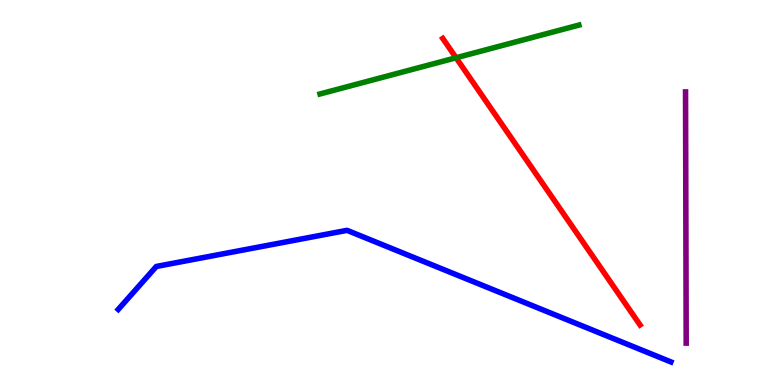[{'lines': ['blue', 'red'], 'intersections': []}, {'lines': ['green', 'red'], 'intersections': [{'x': 5.88, 'y': 8.5}]}, {'lines': ['purple', 'red'], 'intersections': []}, {'lines': ['blue', 'green'], 'intersections': []}, {'lines': ['blue', 'purple'], 'intersections': []}, {'lines': ['green', 'purple'], 'intersections': []}]